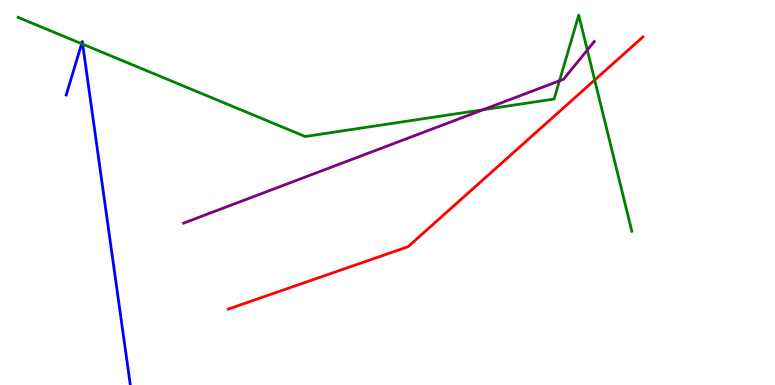[{'lines': ['blue', 'red'], 'intersections': []}, {'lines': ['green', 'red'], 'intersections': [{'x': 7.67, 'y': 7.92}]}, {'lines': ['purple', 'red'], 'intersections': []}, {'lines': ['blue', 'green'], 'intersections': [{'x': 1.05, 'y': 8.86}, {'x': 1.07, 'y': 8.85}]}, {'lines': ['blue', 'purple'], 'intersections': []}, {'lines': ['green', 'purple'], 'intersections': [{'x': 6.23, 'y': 7.15}, {'x': 7.22, 'y': 7.9}, {'x': 7.58, 'y': 8.7}]}]